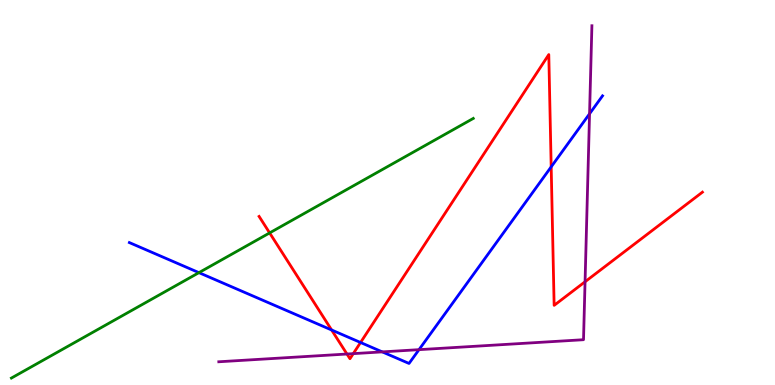[{'lines': ['blue', 'red'], 'intersections': [{'x': 4.28, 'y': 1.43}, {'x': 4.65, 'y': 1.1}, {'x': 7.11, 'y': 5.67}]}, {'lines': ['green', 'red'], 'intersections': [{'x': 3.48, 'y': 3.95}]}, {'lines': ['purple', 'red'], 'intersections': [{'x': 4.48, 'y': 0.805}, {'x': 4.56, 'y': 0.815}, {'x': 7.55, 'y': 2.68}]}, {'lines': ['blue', 'green'], 'intersections': [{'x': 2.57, 'y': 2.92}]}, {'lines': ['blue', 'purple'], 'intersections': [{'x': 4.93, 'y': 0.86}, {'x': 5.41, 'y': 0.918}, {'x': 7.61, 'y': 7.04}]}, {'lines': ['green', 'purple'], 'intersections': []}]